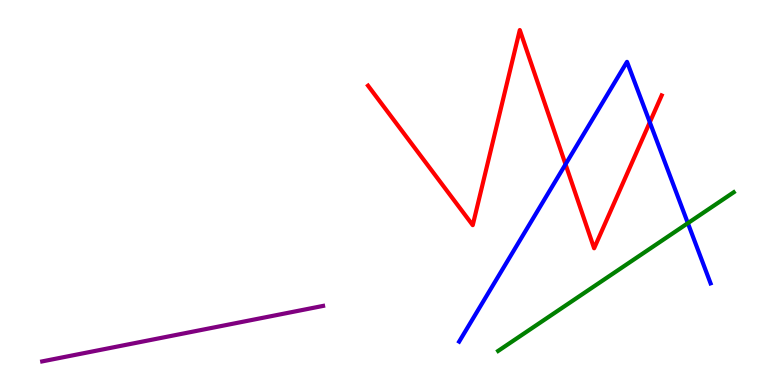[{'lines': ['blue', 'red'], 'intersections': [{'x': 7.3, 'y': 5.73}, {'x': 8.38, 'y': 6.82}]}, {'lines': ['green', 'red'], 'intersections': []}, {'lines': ['purple', 'red'], 'intersections': []}, {'lines': ['blue', 'green'], 'intersections': [{'x': 8.88, 'y': 4.2}]}, {'lines': ['blue', 'purple'], 'intersections': []}, {'lines': ['green', 'purple'], 'intersections': []}]